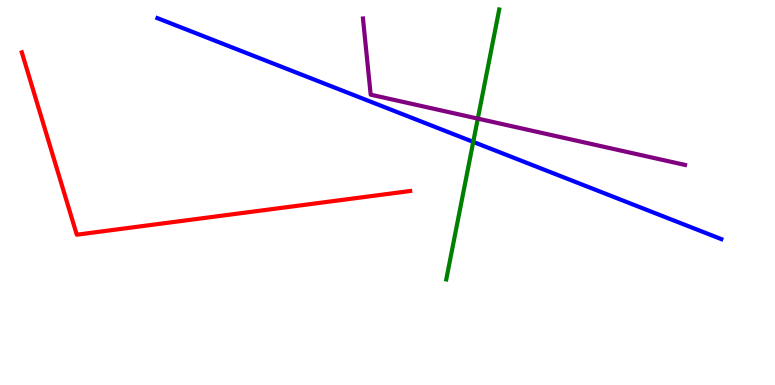[{'lines': ['blue', 'red'], 'intersections': []}, {'lines': ['green', 'red'], 'intersections': []}, {'lines': ['purple', 'red'], 'intersections': []}, {'lines': ['blue', 'green'], 'intersections': [{'x': 6.11, 'y': 6.31}]}, {'lines': ['blue', 'purple'], 'intersections': []}, {'lines': ['green', 'purple'], 'intersections': [{'x': 6.17, 'y': 6.92}]}]